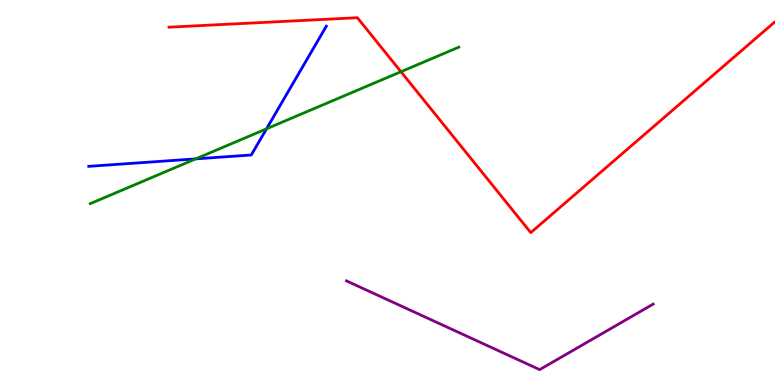[{'lines': ['blue', 'red'], 'intersections': []}, {'lines': ['green', 'red'], 'intersections': [{'x': 5.17, 'y': 8.14}]}, {'lines': ['purple', 'red'], 'intersections': []}, {'lines': ['blue', 'green'], 'intersections': [{'x': 2.53, 'y': 5.87}, {'x': 3.44, 'y': 6.65}]}, {'lines': ['blue', 'purple'], 'intersections': []}, {'lines': ['green', 'purple'], 'intersections': []}]